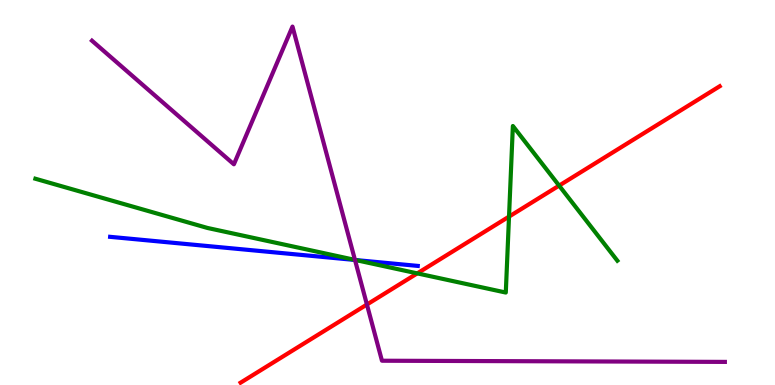[{'lines': ['blue', 'red'], 'intersections': []}, {'lines': ['green', 'red'], 'intersections': [{'x': 5.38, 'y': 2.9}, {'x': 6.57, 'y': 4.37}, {'x': 7.21, 'y': 5.18}]}, {'lines': ['purple', 'red'], 'intersections': [{'x': 4.73, 'y': 2.09}]}, {'lines': ['blue', 'green'], 'intersections': [{'x': 4.59, 'y': 3.25}]}, {'lines': ['blue', 'purple'], 'intersections': [{'x': 4.58, 'y': 3.25}]}, {'lines': ['green', 'purple'], 'intersections': [{'x': 4.58, 'y': 3.25}]}]